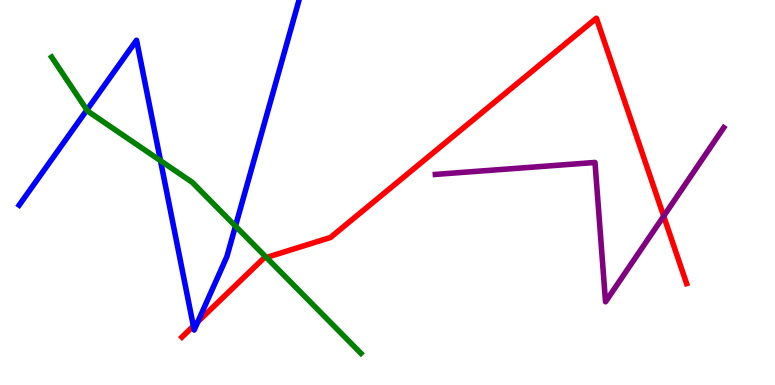[{'lines': ['blue', 'red'], 'intersections': [{'x': 2.5, 'y': 1.53}, {'x': 2.55, 'y': 1.64}]}, {'lines': ['green', 'red'], 'intersections': [{'x': 3.44, 'y': 3.31}]}, {'lines': ['purple', 'red'], 'intersections': [{'x': 8.56, 'y': 4.39}]}, {'lines': ['blue', 'green'], 'intersections': [{'x': 1.12, 'y': 7.14}, {'x': 2.07, 'y': 5.83}, {'x': 3.04, 'y': 4.13}]}, {'lines': ['blue', 'purple'], 'intersections': []}, {'lines': ['green', 'purple'], 'intersections': []}]